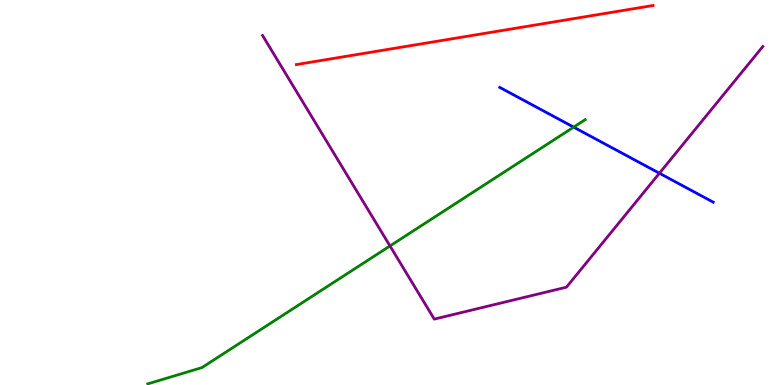[{'lines': ['blue', 'red'], 'intersections': []}, {'lines': ['green', 'red'], 'intersections': []}, {'lines': ['purple', 'red'], 'intersections': []}, {'lines': ['blue', 'green'], 'intersections': [{'x': 7.4, 'y': 6.7}]}, {'lines': ['blue', 'purple'], 'intersections': [{'x': 8.51, 'y': 5.5}]}, {'lines': ['green', 'purple'], 'intersections': [{'x': 5.03, 'y': 3.61}]}]